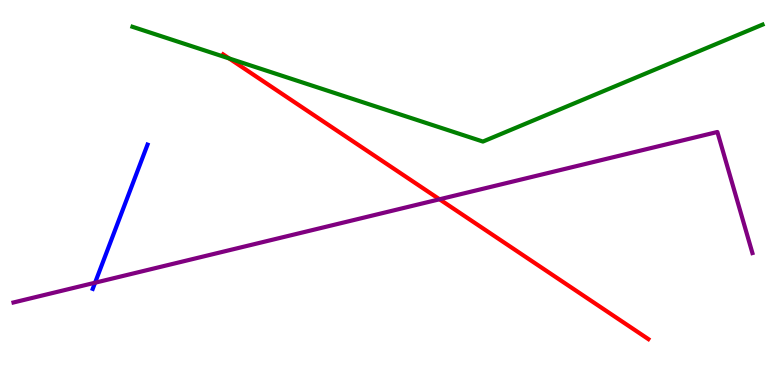[{'lines': ['blue', 'red'], 'intersections': []}, {'lines': ['green', 'red'], 'intersections': [{'x': 2.96, 'y': 8.48}]}, {'lines': ['purple', 'red'], 'intersections': [{'x': 5.67, 'y': 4.82}]}, {'lines': ['blue', 'green'], 'intersections': []}, {'lines': ['blue', 'purple'], 'intersections': [{'x': 1.23, 'y': 2.66}]}, {'lines': ['green', 'purple'], 'intersections': []}]